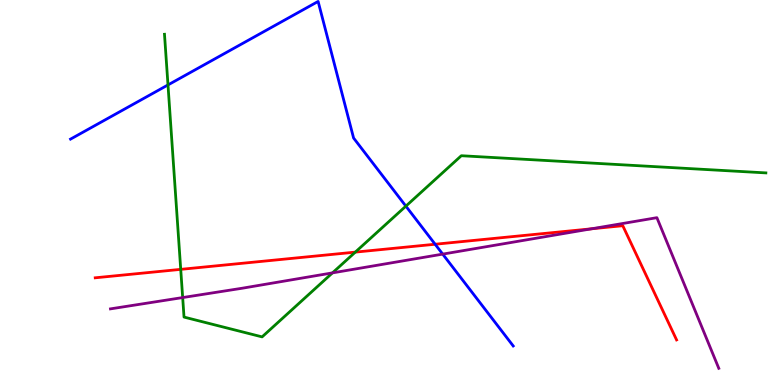[{'lines': ['blue', 'red'], 'intersections': [{'x': 5.61, 'y': 3.66}]}, {'lines': ['green', 'red'], 'intersections': [{'x': 2.33, 'y': 3.0}, {'x': 4.58, 'y': 3.45}]}, {'lines': ['purple', 'red'], 'intersections': [{'x': 7.63, 'y': 4.06}]}, {'lines': ['blue', 'green'], 'intersections': [{'x': 2.17, 'y': 7.79}, {'x': 5.24, 'y': 4.65}]}, {'lines': ['blue', 'purple'], 'intersections': [{'x': 5.71, 'y': 3.4}]}, {'lines': ['green', 'purple'], 'intersections': [{'x': 2.36, 'y': 2.27}, {'x': 4.29, 'y': 2.91}]}]